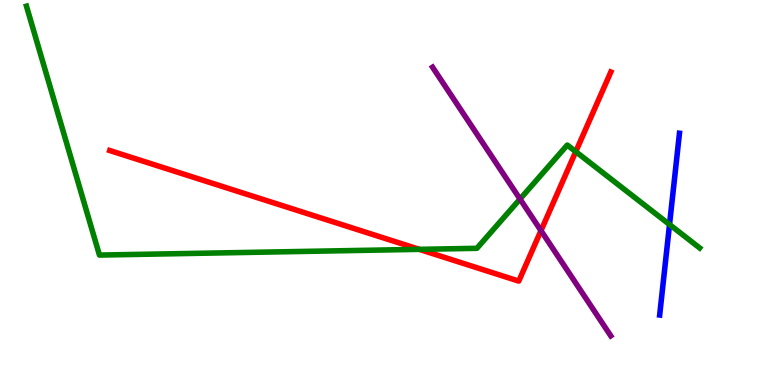[{'lines': ['blue', 'red'], 'intersections': []}, {'lines': ['green', 'red'], 'intersections': [{'x': 5.41, 'y': 3.52}, {'x': 7.43, 'y': 6.06}]}, {'lines': ['purple', 'red'], 'intersections': [{'x': 6.98, 'y': 4.01}]}, {'lines': ['blue', 'green'], 'intersections': [{'x': 8.64, 'y': 4.17}]}, {'lines': ['blue', 'purple'], 'intersections': []}, {'lines': ['green', 'purple'], 'intersections': [{'x': 6.71, 'y': 4.83}]}]